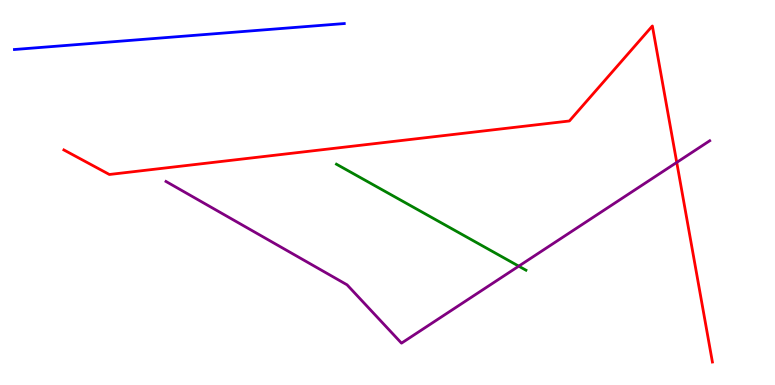[{'lines': ['blue', 'red'], 'intersections': []}, {'lines': ['green', 'red'], 'intersections': []}, {'lines': ['purple', 'red'], 'intersections': [{'x': 8.73, 'y': 5.78}]}, {'lines': ['blue', 'green'], 'intersections': []}, {'lines': ['blue', 'purple'], 'intersections': []}, {'lines': ['green', 'purple'], 'intersections': [{'x': 6.69, 'y': 3.09}]}]